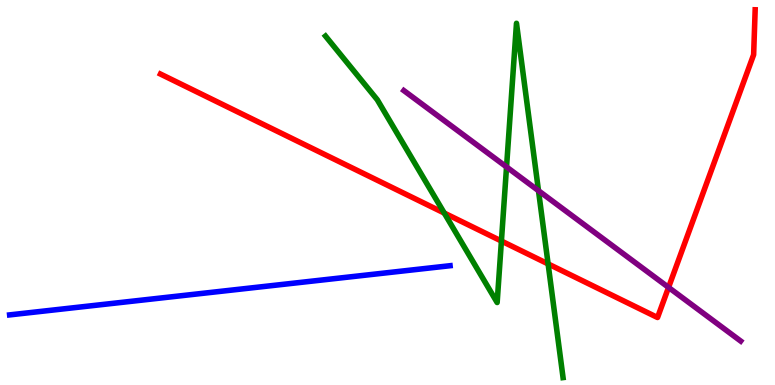[{'lines': ['blue', 'red'], 'intersections': []}, {'lines': ['green', 'red'], 'intersections': [{'x': 5.73, 'y': 4.47}, {'x': 6.47, 'y': 3.74}, {'x': 7.07, 'y': 3.15}]}, {'lines': ['purple', 'red'], 'intersections': [{'x': 8.63, 'y': 2.53}]}, {'lines': ['blue', 'green'], 'intersections': []}, {'lines': ['blue', 'purple'], 'intersections': []}, {'lines': ['green', 'purple'], 'intersections': [{'x': 6.54, 'y': 5.66}, {'x': 6.95, 'y': 5.05}]}]